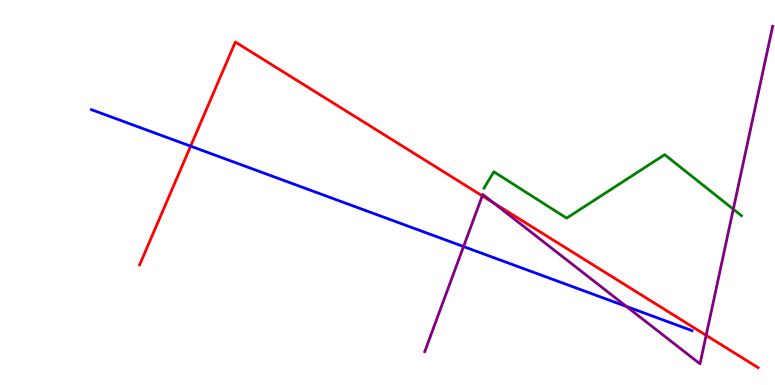[{'lines': ['blue', 'red'], 'intersections': [{'x': 2.46, 'y': 6.2}]}, {'lines': ['green', 'red'], 'intersections': []}, {'lines': ['purple', 'red'], 'intersections': [{'x': 6.22, 'y': 4.91}, {'x': 6.37, 'y': 4.73}, {'x': 9.11, 'y': 1.29}]}, {'lines': ['blue', 'green'], 'intersections': []}, {'lines': ['blue', 'purple'], 'intersections': [{'x': 5.98, 'y': 3.6}, {'x': 8.08, 'y': 2.04}]}, {'lines': ['green', 'purple'], 'intersections': [{'x': 9.46, 'y': 4.57}]}]